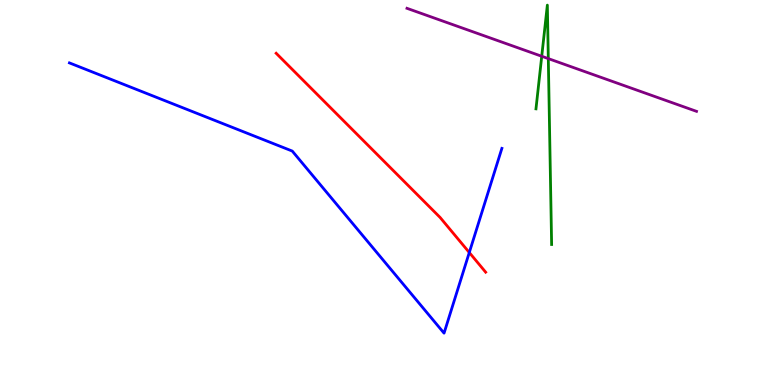[{'lines': ['blue', 'red'], 'intersections': [{'x': 6.06, 'y': 3.44}]}, {'lines': ['green', 'red'], 'intersections': []}, {'lines': ['purple', 'red'], 'intersections': []}, {'lines': ['blue', 'green'], 'intersections': []}, {'lines': ['blue', 'purple'], 'intersections': []}, {'lines': ['green', 'purple'], 'intersections': [{'x': 6.99, 'y': 8.54}, {'x': 7.07, 'y': 8.48}]}]